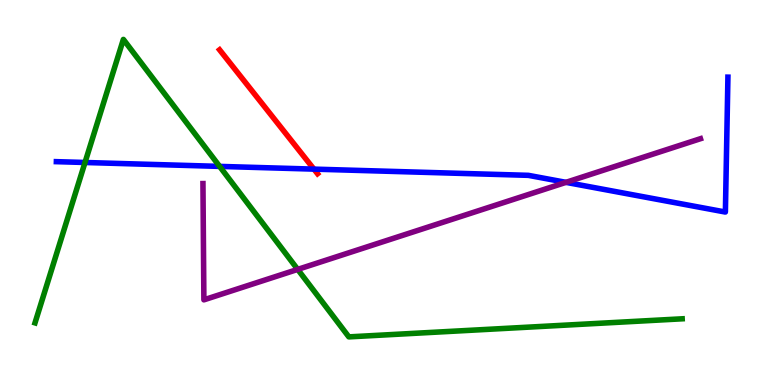[{'lines': ['blue', 'red'], 'intersections': [{'x': 4.05, 'y': 5.61}]}, {'lines': ['green', 'red'], 'intersections': []}, {'lines': ['purple', 'red'], 'intersections': []}, {'lines': ['blue', 'green'], 'intersections': [{'x': 1.1, 'y': 5.78}, {'x': 2.83, 'y': 5.68}]}, {'lines': ['blue', 'purple'], 'intersections': [{'x': 7.3, 'y': 5.26}]}, {'lines': ['green', 'purple'], 'intersections': [{'x': 3.84, 'y': 3.0}]}]